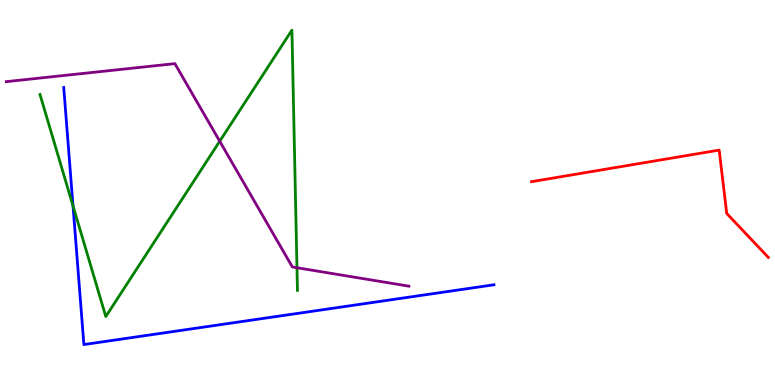[{'lines': ['blue', 'red'], 'intersections': []}, {'lines': ['green', 'red'], 'intersections': []}, {'lines': ['purple', 'red'], 'intersections': []}, {'lines': ['blue', 'green'], 'intersections': [{'x': 0.942, 'y': 4.65}]}, {'lines': ['blue', 'purple'], 'intersections': []}, {'lines': ['green', 'purple'], 'intersections': [{'x': 2.84, 'y': 6.33}, {'x': 3.83, 'y': 3.05}]}]